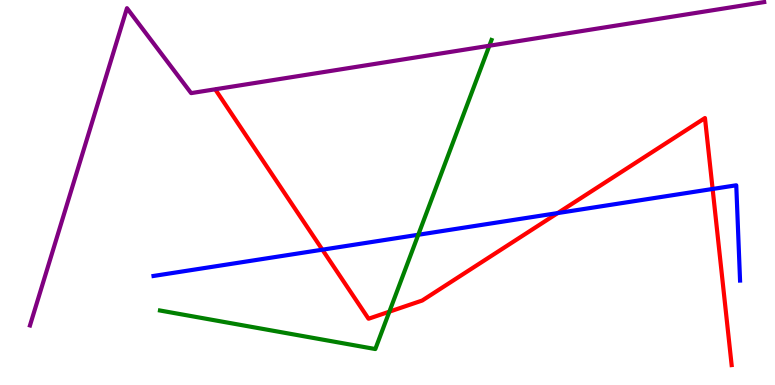[{'lines': ['blue', 'red'], 'intersections': [{'x': 4.16, 'y': 3.51}, {'x': 7.2, 'y': 4.47}, {'x': 9.2, 'y': 5.09}]}, {'lines': ['green', 'red'], 'intersections': [{'x': 5.02, 'y': 1.9}]}, {'lines': ['purple', 'red'], 'intersections': []}, {'lines': ['blue', 'green'], 'intersections': [{'x': 5.4, 'y': 3.9}]}, {'lines': ['blue', 'purple'], 'intersections': []}, {'lines': ['green', 'purple'], 'intersections': [{'x': 6.31, 'y': 8.81}]}]